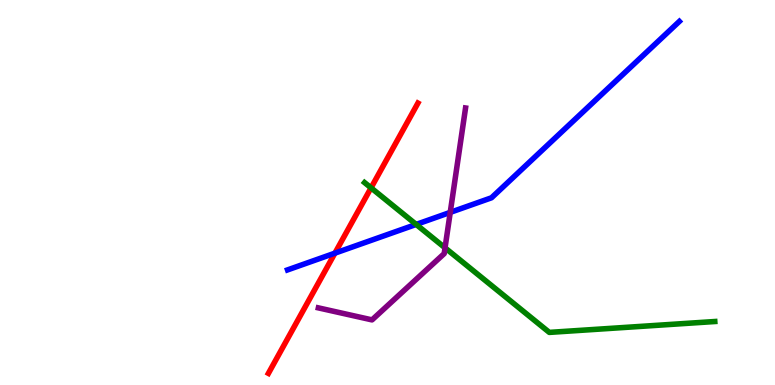[{'lines': ['blue', 'red'], 'intersections': [{'x': 4.32, 'y': 3.42}]}, {'lines': ['green', 'red'], 'intersections': [{'x': 4.79, 'y': 5.12}]}, {'lines': ['purple', 'red'], 'intersections': []}, {'lines': ['blue', 'green'], 'intersections': [{'x': 5.37, 'y': 4.17}]}, {'lines': ['blue', 'purple'], 'intersections': [{'x': 5.81, 'y': 4.48}]}, {'lines': ['green', 'purple'], 'intersections': [{'x': 5.74, 'y': 3.56}]}]